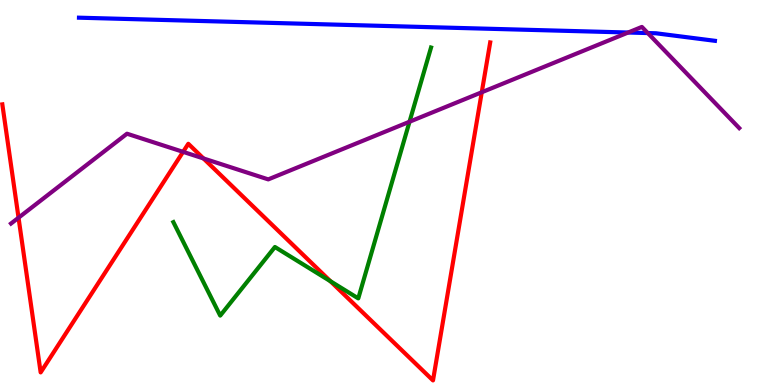[{'lines': ['blue', 'red'], 'intersections': []}, {'lines': ['green', 'red'], 'intersections': [{'x': 4.26, 'y': 2.7}]}, {'lines': ['purple', 'red'], 'intersections': [{'x': 0.239, 'y': 4.35}, {'x': 2.36, 'y': 6.06}, {'x': 2.63, 'y': 5.88}, {'x': 6.22, 'y': 7.6}]}, {'lines': ['blue', 'green'], 'intersections': []}, {'lines': ['blue', 'purple'], 'intersections': [{'x': 8.1, 'y': 9.16}, {'x': 8.36, 'y': 9.14}]}, {'lines': ['green', 'purple'], 'intersections': [{'x': 5.28, 'y': 6.84}]}]